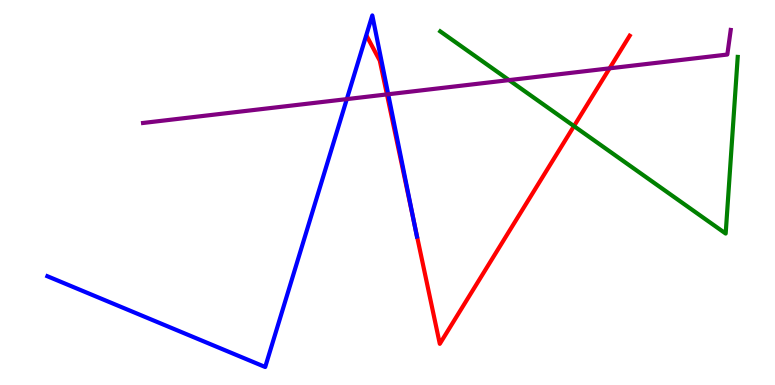[{'lines': ['blue', 'red'], 'intersections': [{'x': 5.34, 'y': 4.22}]}, {'lines': ['green', 'red'], 'intersections': [{'x': 7.41, 'y': 6.72}]}, {'lines': ['purple', 'red'], 'intersections': [{'x': 4.99, 'y': 7.55}, {'x': 7.87, 'y': 8.23}]}, {'lines': ['blue', 'green'], 'intersections': []}, {'lines': ['blue', 'purple'], 'intersections': [{'x': 4.48, 'y': 7.43}, {'x': 5.01, 'y': 7.55}]}, {'lines': ['green', 'purple'], 'intersections': [{'x': 6.57, 'y': 7.92}]}]